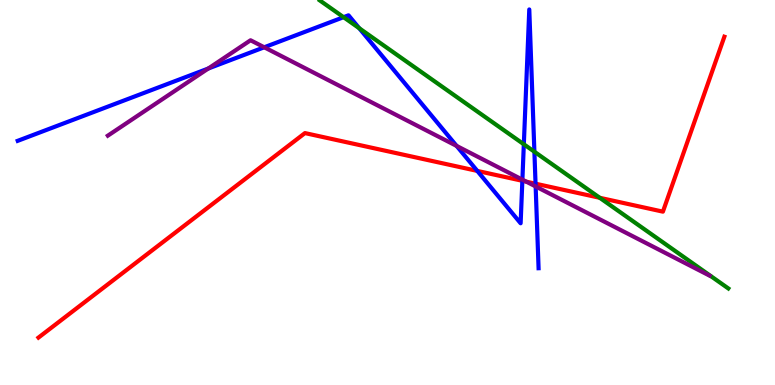[{'lines': ['blue', 'red'], 'intersections': [{'x': 6.16, 'y': 5.56}, {'x': 6.74, 'y': 5.3}, {'x': 6.91, 'y': 5.23}]}, {'lines': ['green', 'red'], 'intersections': [{'x': 7.74, 'y': 4.86}]}, {'lines': ['purple', 'red'], 'intersections': [{'x': 6.79, 'y': 5.28}]}, {'lines': ['blue', 'green'], 'intersections': [{'x': 4.43, 'y': 9.55}, {'x': 4.63, 'y': 9.27}, {'x': 6.76, 'y': 6.25}, {'x': 6.9, 'y': 6.06}]}, {'lines': ['blue', 'purple'], 'intersections': [{'x': 2.69, 'y': 8.22}, {'x': 3.41, 'y': 8.77}, {'x': 5.89, 'y': 6.21}, {'x': 6.74, 'y': 5.33}, {'x': 6.91, 'y': 5.16}]}, {'lines': ['green', 'purple'], 'intersections': []}]